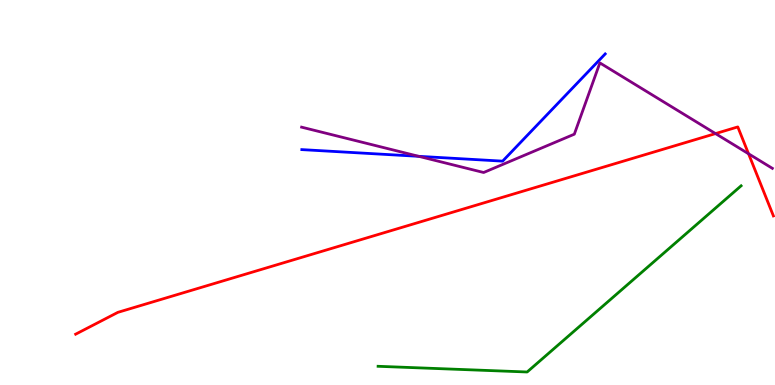[{'lines': ['blue', 'red'], 'intersections': []}, {'lines': ['green', 'red'], 'intersections': []}, {'lines': ['purple', 'red'], 'intersections': [{'x': 9.23, 'y': 6.53}, {'x': 9.66, 'y': 6.01}]}, {'lines': ['blue', 'green'], 'intersections': []}, {'lines': ['blue', 'purple'], 'intersections': [{'x': 5.4, 'y': 5.94}]}, {'lines': ['green', 'purple'], 'intersections': []}]